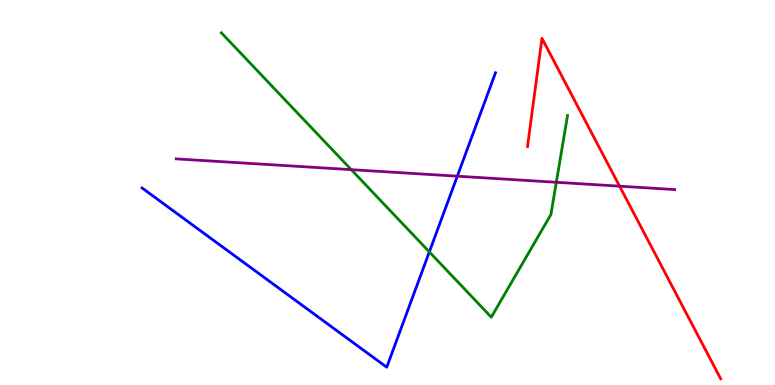[{'lines': ['blue', 'red'], 'intersections': []}, {'lines': ['green', 'red'], 'intersections': []}, {'lines': ['purple', 'red'], 'intersections': [{'x': 7.99, 'y': 5.16}]}, {'lines': ['blue', 'green'], 'intersections': [{'x': 5.54, 'y': 3.46}]}, {'lines': ['blue', 'purple'], 'intersections': [{'x': 5.9, 'y': 5.42}]}, {'lines': ['green', 'purple'], 'intersections': [{'x': 4.53, 'y': 5.59}, {'x': 7.18, 'y': 5.27}]}]